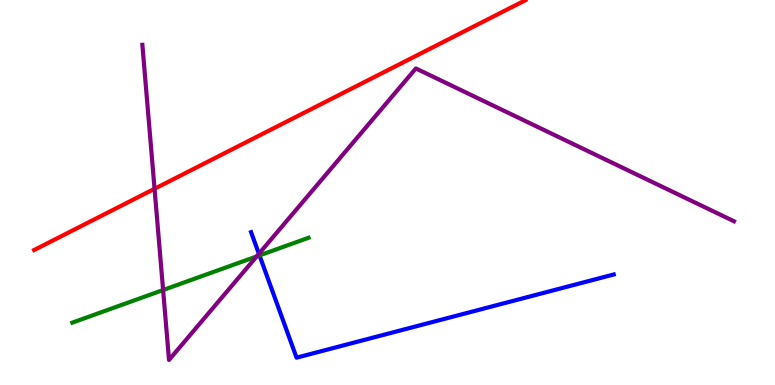[{'lines': ['blue', 'red'], 'intersections': []}, {'lines': ['green', 'red'], 'intersections': []}, {'lines': ['purple', 'red'], 'intersections': [{'x': 1.99, 'y': 5.1}]}, {'lines': ['blue', 'green'], 'intersections': [{'x': 3.35, 'y': 3.37}]}, {'lines': ['blue', 'purple'], 'intersections': [{'x': 3.34, 'y': 3.41}]}, {'lines': ['green', 'purple'], 'intersections': [{'x': 2.1, 'y': 2.47}, {'x': 3.31, 'y': 3.34}]}]